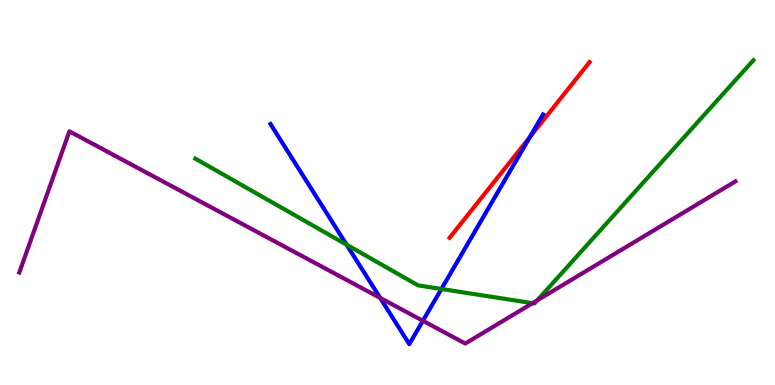[{'lines': ['blue', 'red'], 'intersections': [{'x': 6.84, 'y': 6.44}]}, {'lines': ['green', 'red'], 'intersections': []}, {'lines': ['purple', 'red'], 'intersections': []}, {'lines': ['blue', 'green'], 'intersections': [{'x': 4.47, 'y': 3.64}, {'x': 5.7, 'y': 2.49}]}, {'lines': ['blue', 'purple'], 'intersections': [{'x': 4.91, 'y': 2.26}, {'x': 5.46, 'y': 1.67}]}, {'lines': ['green', 'purple'], 'intersections': [{'x': 6.87, 'y': 2.13}, {'x': 6.93, 'y': 2.2}]}]